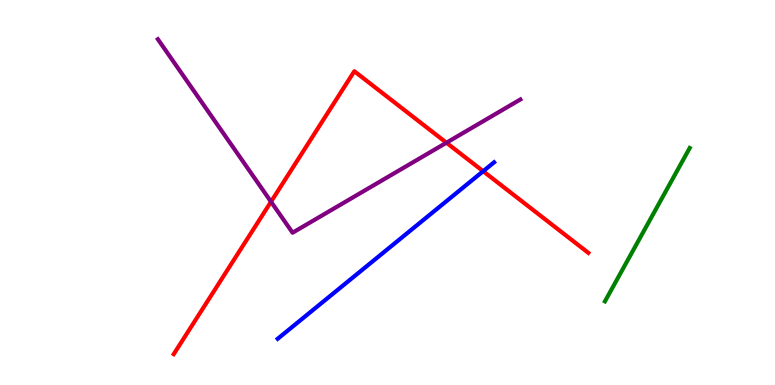[{'lines': ['blue', 'red'], 'intersections': [{'x': 6.23, 'y': 5.55}]}, {'lines': ['green', 'red'], 'intersections': []}, {'lines': ['purple', 'red'], 'intersections': [{'x': 3.5, 'y': 4.76}, {'x': 5.76, 'y': 6.29}]}, {'lines': ['blue', 'green'], 'intersections': []}, {'lines': ['blue', 'purple'], 'intersections': []}, {'lines': ['green', 'purple'], 'intersections': []}]